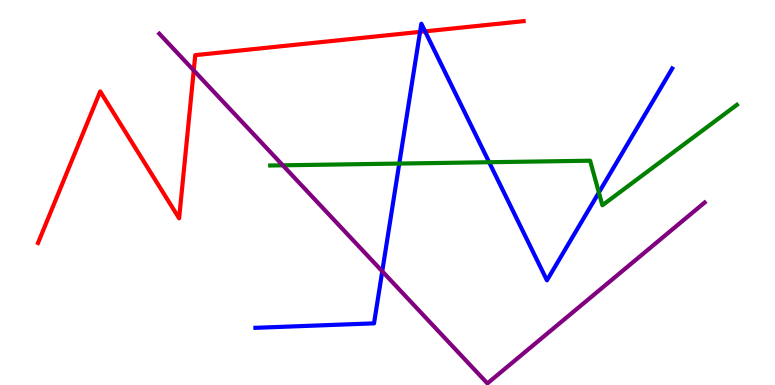[{'lines': ['blue', 'red'], 'intersections': [{'x': 5.42, 'y': 9.17}, {'x': 5.48, 'y': 9.19}]}, {'lines': ['green', 'red'], 'intersections': []}, {'lines': ['purple', 'red'], 'intersections': [{'x': 2.5, 'y': 8.17}]}, {'lines': ['blue', 'green'], 'intersections': [{'x': 5.15, 'y': 5.75}, {'x': 6.31, 'y': 5.79}, {'x': 7.73, 'y': 5.0}]}, {'lines': ['blue', 'purple'], 'intersections': [{'x': 4.93, 'y': 2.95}]}, {'lines': ['green', 'purple'], 'intersections': [{'x': 3.65, 'y': 5.71}]}]